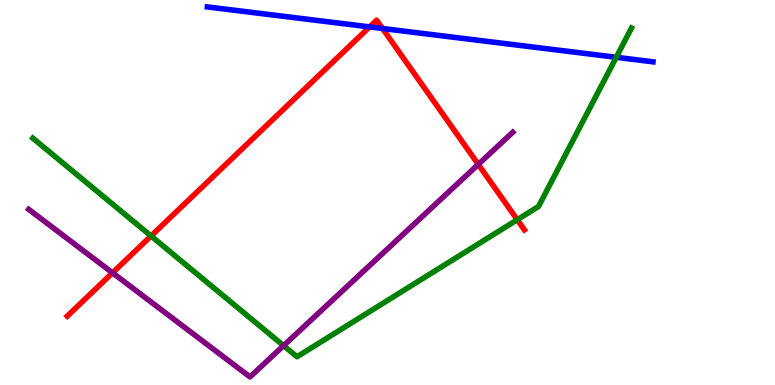[{'lines': ['blue', 'red'], 'intersections': [{'x': 4.77, 'y': 9.3}, {'x': 4.94, 'y': 9.26}]}, {'lines': ['green', 'red'], 'intersections': [{'x': 1.95, 'y': 3.87}, {'x': 6.67, 'y': 4.29}]}, {'lines': ['purple', 'red'], 'intersections': [{'x': 1.45, 'y': 2.91}, {'x': 6.17, 'y': 5.73}]}, {'lines': ['blue', 'green'], 'intersections': [{'x': 7.95, 'y': 8.51}]}, {'lines': ['blue', 'purple'], 'intersections': []}, {'lines': ['green', 'purple'], 'intersections': [{'x': 3.66, 'y': 1.02}]}]